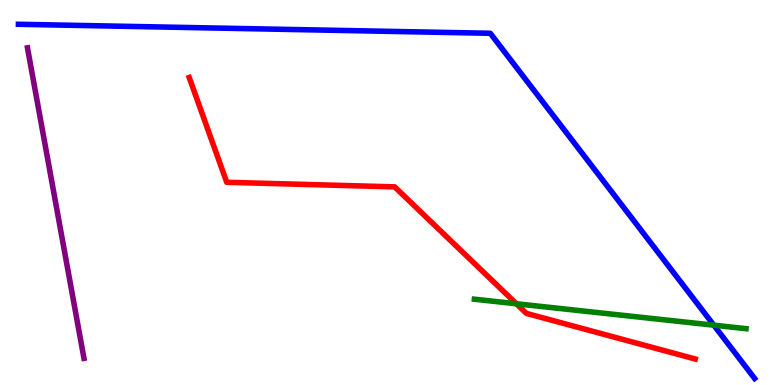[{'lines': ['blue', 'red'], 'intersections': []}, {'lines': ['green', 'red'], 'intersections': [{'x': 6.66, 'y': 2.11}]}, {'lines': ['purple', 'red'], 'intersections': []}, {'lines': ['blue', 'green'], 'intersections': [{'x': 9.21, 'y': 1.55}]}, {'lines': ['blue', 'purple'], 'intersections': []}, {'lines': ['green', 'purple'], 'intersections': []}]